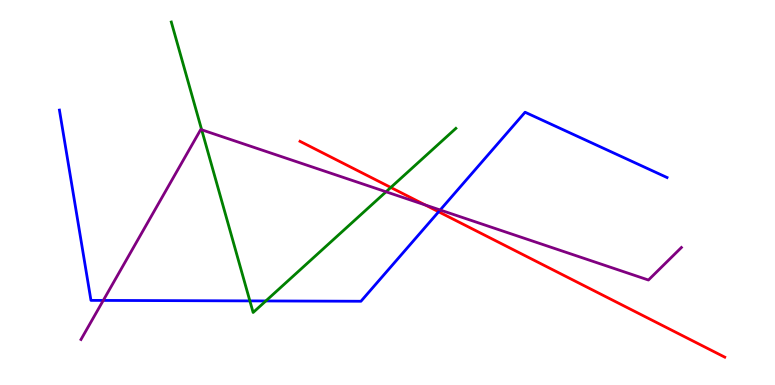[{'lines': ['blue', 'red'], 'intersections': [{'x': 5.66, 'y': 4.5}]}, {'lines': ['green', 'red'], 'intersections': [{'x': 5.04, 'y': 5.13}]}, {'lines': ['purple', 'red'], 'intersections': [{'x': 5.49, 'y': 4.68}]}, {'lines': ['blue', 'green'], 'intersections': [{'x': 3.22, 'y': 2.18}, {'x': 3.43, 'y': 2.18}]}, {'lines': ['blue', 'purple'], 'intersections': [{'x': 1.33, 'y': 2.2}, {'x': 5.68, 'y': 4.55}]}, {'lines': ['green', 'purple'], 'intersections': [{'x': 2.6, 'y': 6.63}, {'x': 4.98, 'y': 5.02}]}]